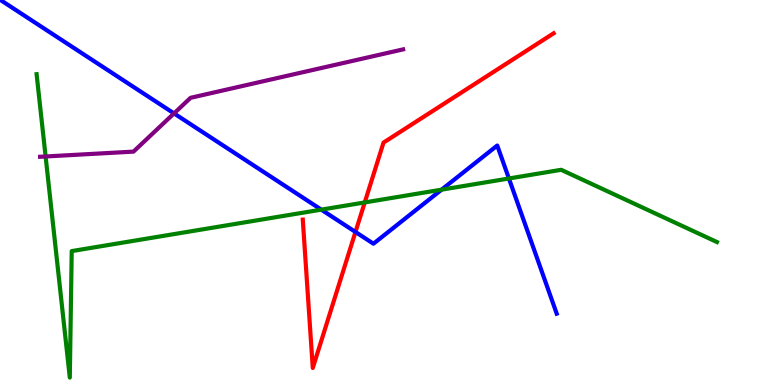[{'lines': ['blue', 'red'], 'intersections': [{'x': 4.59, 'y': 3.97}]}, {'lines': ['green', 'red'], 'intersections': [{'x': 4.71, 'y': 4.74}]}, {'lines': ['purple', 'red'], 'intersections': []}, {'lines': ['blue', 'green'], 'intersections': [{'x': 4.15, 'y': 4.55}, {'x': 5.7, 'y': 5.07}, {'x': 6.57, 'y': 5.36}]}, {'lines': ['blue', 'purple'], 'intersections': [{'x': 2.25, 'y': 7.05}]}, {'lines': ['green', 'purple'], 'intersections': [{'x': 0.589, 'y': 5.94}]}]